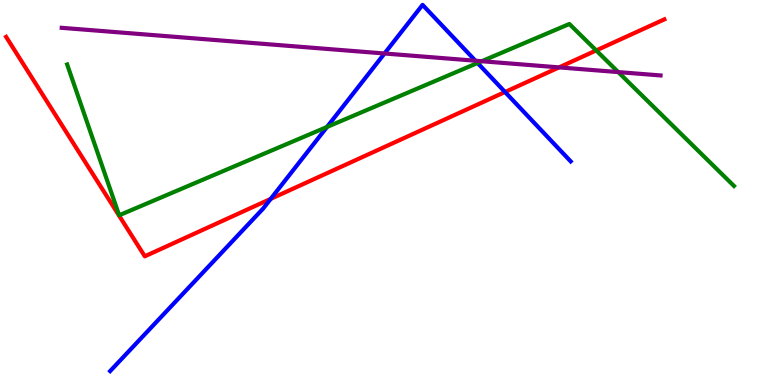[{'lines': ['blue', 'red'], 'intersections': [{'x': 3.49, 'y': 4.83}, {'x': 6.52, 'y': 7.61}]}, {'lines': ['green', 'red'], 'intersections': [{'x': 7.69, 'y': 8.69}]}, {'lines': ['purple', 'red'], 'intersections': [{'x': 7.21, 'y': 8.25}]}, {'lines': ['blue', 'green'], 'intersections': [{'x': 4.22, 'y': 6.7}, {'x': 6.16, 'y': 8.36}]}, {'lines': ['blue', 'purple'], 'intersections': [{'x': 4.96, 'y': 8.61}, {'x': 6.13, 'y': 8.42}]}, {'lines': ['green', 'purple'], 'intersections': [{'x': 6.22, 'y': 8.41}, {'x': 7.98, 'y': 8.13}]}]